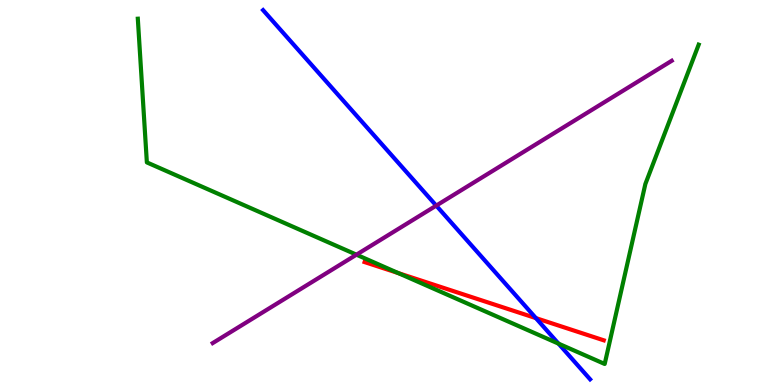[{'lines': ['blue', 'red'], 'intersections': [{'x': 6.91, 'y': 1.74}]}, {'lines': ['green', 'red'], 'intersections': [{'x': 5.14, 'y': 2.91}]}, {'lines': ['purple', 'red'], 'intersections': []}, {'lines': ['blue', 'green'], 'intersections': [{'x': 7.21, 'y': 1.07}]}, {'lines': ['blue', 'purple'], 'intersections': [{'x': 5.63, 'y': 4.66}]}, {'lines': ['green', 'purple'], 'intersections': [{'x': 4.6, 'y': 3.38}]}]